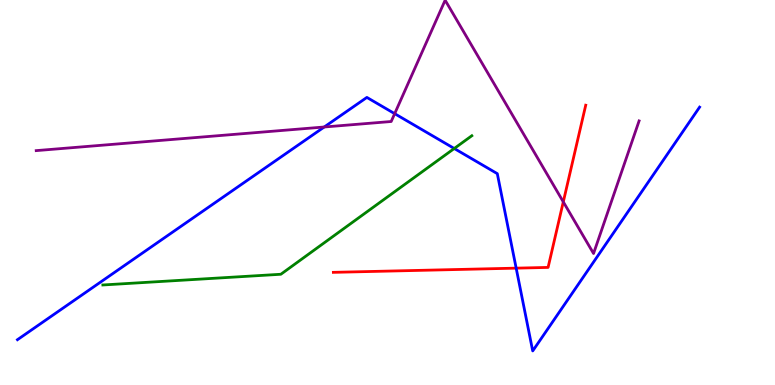[{'lines': ['blue', 'red'], 'intersections': [{'x': 6.66, 'y': 3.04}]}, {'lines': ['green', 'red'], 'intersections': []}, {'lines': ['purple', 'red'], 'intersections': [{'x': 7.27, 'y': 4.76}]}, {'lines': ['blue', 'green'], 'intersections': [{'x': 5.86, 'y': 6.14}]}, {'lines': ['blue', 'purple'], 'intersections': [{'x': 4.18, 'y': 6.7}, {'x': 5.09, 'y': 7.05}]}, {'lines': ['green', 'purple'], 'intersections': []}]